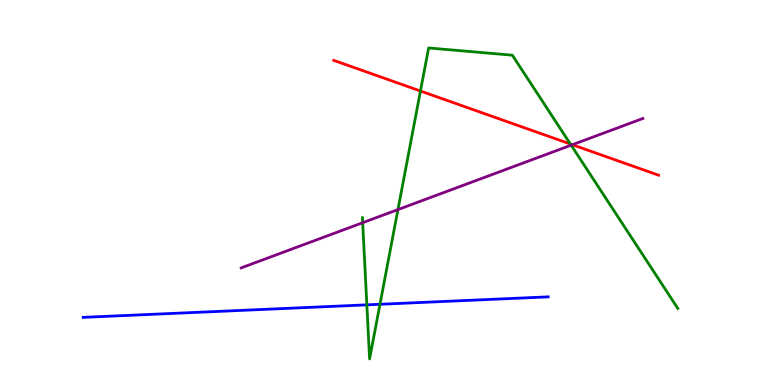[{'lines': ['blue', 'red'], 'intersections': []}, {'lines': ['green', 'red'], 'intersections': [{'x': 5.43, 'y': 7.64}, {'x': 7.36, 'y': 6.26}]}, {'lines': ['purple', 'red'], 'intersections': [{'x': 7.39, 'y': 6.24}]}, {'lines': ['blue', 'green'], 'intersections': [{'x': 4.73, 'y': 2.08}, {'x': 4.9, 'y': 2.1}]}, {'lines': ['blue', 'purple'], 'intersections': []}, {'lines': ['green', 'purple'], 'intersections': [{'x': 4.68, 'y': 4.22}, {'x': 5.13, 'y': 4.56}, {'x': 7.37, 'y': 6.23}]}]